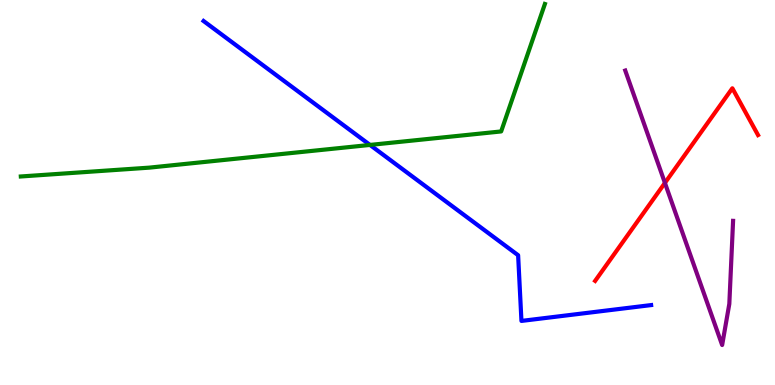[{'lines': ['blue', 'red'], 'intersections': []}, {'lines': ['green', 'red'], 'intersections': []}, {'lines': ['purple', 'red'], 'intersections': [{'x': 8.58, 'y': 5.25}]}, {'lines': ['blue', 'green'], 'intersections': [{'x': 4.77, 'y': 6.24}]}, {'lines': ['blue', 'purple'], 'intersections': []}, {'lines': ['green', 'purple'], 'intersections': []}]